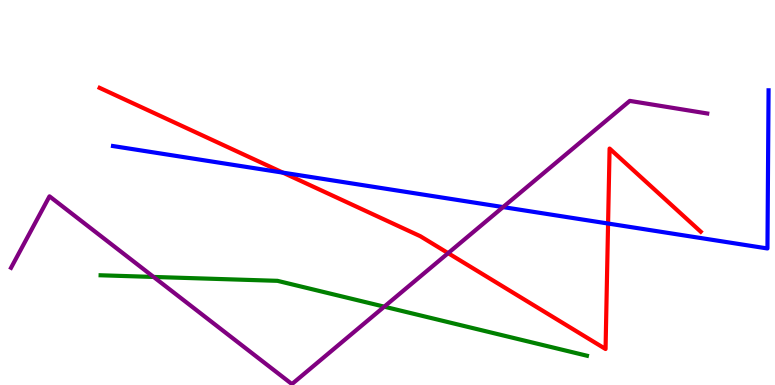[{'lines': ['blue', 'red'], 'intersections': [{'x': 3.65, 'y': 5.52}, {'x': 7.85, 'y': 4.19}]}, {'lines': ['green', 'red'], 'intersections': []}, {'lines': ['purple', 'red'], 'intersections': [{'x': 5.78, 'y': 3.42}]}, {'lines': ['blue', 'green'], 'intersections': []}, {'lines': ['blue', 'purple'], 'intersections': [{'x': 6.49, 'y': 4.62}]}, {'lines': ['green', 'purple'], 'intersections': [{'x': 1.98, 'y': 2.81}, {'x': 4.96, 'y': 2.03}]}]